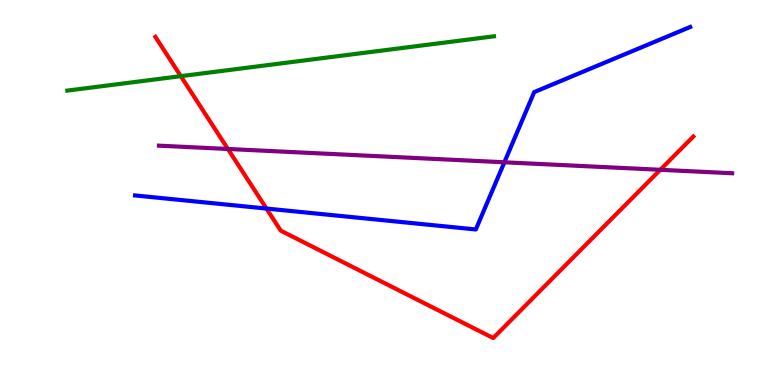[{'lines': ['blue', 'red'], 'intersections': [{'x': 3.44, 'y': 4.58}]}, {'lines': ['green', 'red'], 'intersections': [{'x': 2.33, 'y': 8.02}]}, {'lines': ['purple', 'red'], 'intersections': [{'x': 2.94, 'y': 6.13}, {'x': 8.52, 'y': 5.59}]}, {'lines': ['blue', 'green'], 'intersections': []}, {'lines': ['blue', 'purple'], 'intersections': [{'x': 6.51, 'y': 5.78}]}, {'lines': ['green', 'purple'], 'intersections': []}]